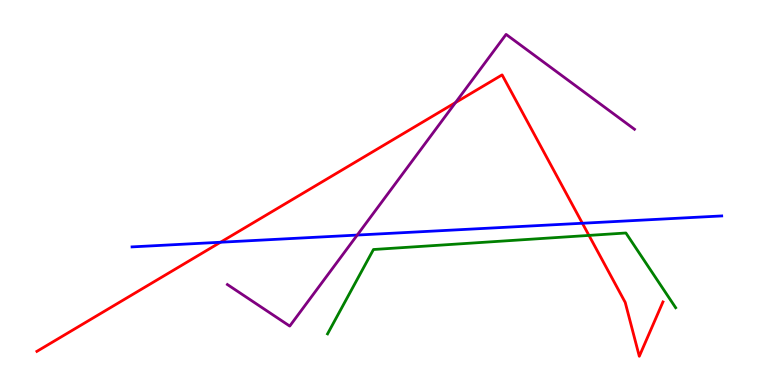[{'lines': ['blue', 'red'], 'intersections': [{'x': 2.85, 'y': 3.71}, {'x': 7.51, 'y': 4.2}]}, {'lines': ['green', 'red'], 'intersections': [{'x': 7.6, 'y': 3.89}]}, {'lines': ['purple', 'red'], 'intersections': [{'x': 5.88, 'y': 7.34}]}, {'lines': ['blue', 'green'], 'intersections': []}, {'lines': ['blue', 'purple'], 'intersections': [{'x': 4.61, 'y': 3.89}]}, {'lines': ['green', 'purple'], 'intersections': []}]